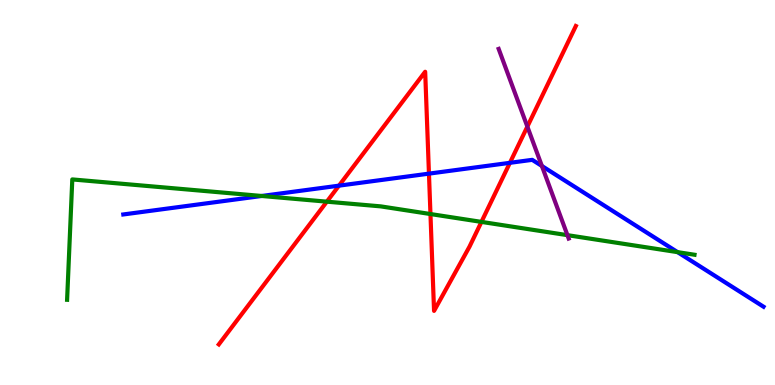[{'lines': ['blue', 'red'], 'intersections': [{'x': 4.37, 'y': 5.18}, {'x': 5.53, 'y': 5.49}, {'x': 6.58, 'y': 5.77}]}, {'lines': ['green', 'red'], 'intersections': [{'x': 4.22, 'y': 4.76}, {'x': 5.55, 'y': 4.44}, {'x': 6.21, 'y': 4.24}]}, {'lines': ['purple', 'red'], 'intersections': [{'x': 6.8, 'y': 6.71}]}, {'lines': ['blue', 'green'], 'intersections': [{'x': 3.38, 'y': 4.91}, {'x': 8.74, 'y': 3.45}]}, {'lines': ['blue', 'purple'], 'intersections': [{'x': 6.99, 'y': 5.69}]}, {'lines': ['green', 'purple'], 'intersections': [{'x': 7.32, 'y': 3.89}]}]